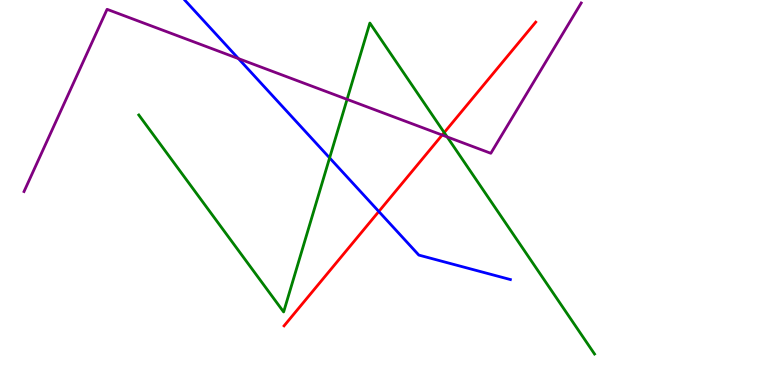[{'lines': ['blue', 'red'], 'intersections': [{'x': 4.89, 'y': 4.51}]}, {'lines': ['green', 'red'], 'intersections': [{'x': 5.73, 'y': 6.56}]}, {'lines': ['purple', 'red'], 'intersections': [{'x': 5.71, 'y': 6.49}]}, {'lines': ['blue', 'green'], 'intersections': [{'x': 4.25, 'y': 5.9}]}, {'lines': ['blue', 'purple'], 'intersections': [{'x': 3.08, 'y': 8.48}]}, {'lines': ['green', 'purple'], 'intersections': [{'x': 4.48, 'y': 7.42}, {'x': 5.77, 'y': 6.44}]}]